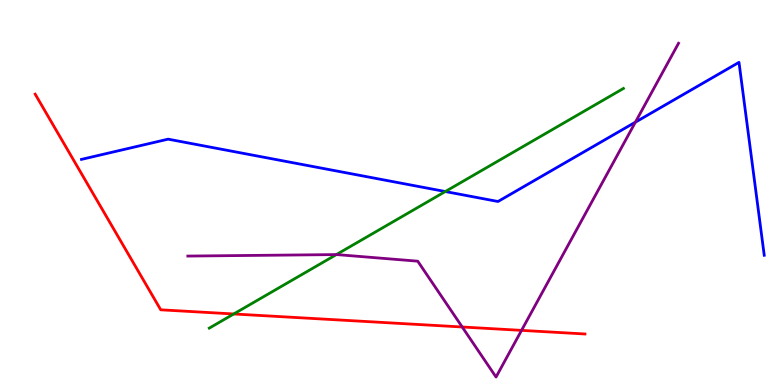[{'lines': ['blue', 'red'], 'intersections': []}, {'lines': ['green', 'red'], 'intersections': [{'x': 3.02, 'y': 1.84}]}, {'lines': ['purple', 'red'], 'intersections': [{'x': 5.96, 'y': 1.51}, {'x': 6.73, 'y': 1.42}]}, {'lines': ['blue', 'green'], 'intersections': [{'x': 5.75, 'y': 5.03}]}, {'lines': ['blue', 'purple'], 'intersections': [{'x': 8.2, 'y': 6.83}]}, {'lines': ['green', 'purple'], 'intersections': [{'x': 4.34, 'y': 3.39}]}]